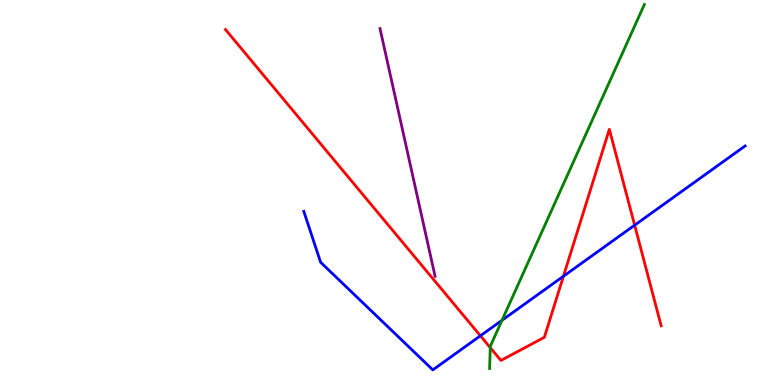[{'lines': ['blue', 'red'], 'intersections': [{'x': 6.2, 'y': 1.28}, {'x': 7.27, 'y': 2.82}, {'x': 8.19, 'y': 4.15}]}, {'lines': ['green', 'red'], 'intersections': [{'x': 6.33, 'y': 0.97}]}, {'lines': ['purple', 'red'], 'intersections': []}, {'lines': ['blue', 'green'], 'intersections': [{'x': 6.48, 'y': 1.68}]}, {'lines': ['blue', 'purple'], 'intersections': []}, {'lines': ['green', 'purple'], 'intersections': []}]